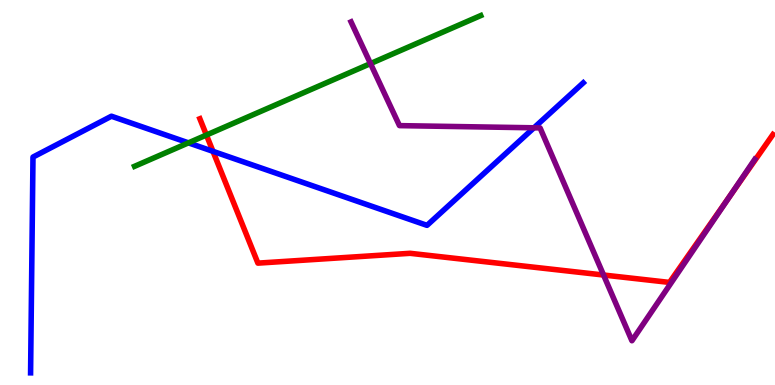[{'lines': ['blue', 'red'], 'intersections': [{'x': 2.75, 'y': 6.07}]}, {'lines': ['green', 'red'], 'intersections': [{'x': 2.66, 'y': 6.49}]}, {'lines': ['purple', 'red'], 'intersections': [{'x': 7.79, 'y': 2.86}, {'x': 9.42, 'y': 4.93}]}, {'lines': ['blue', 'green'], 'intersections': [{'x': 2.43, 'y': 6.29}]}, {'lines': ['blue', 'purple'], 'intersections': [{'x': 6.89, 'y': 6.68}]}, {'lines': ['green', 'purple'], 'intersections': [{'x': 4.78, 'y': 8.35}]}]